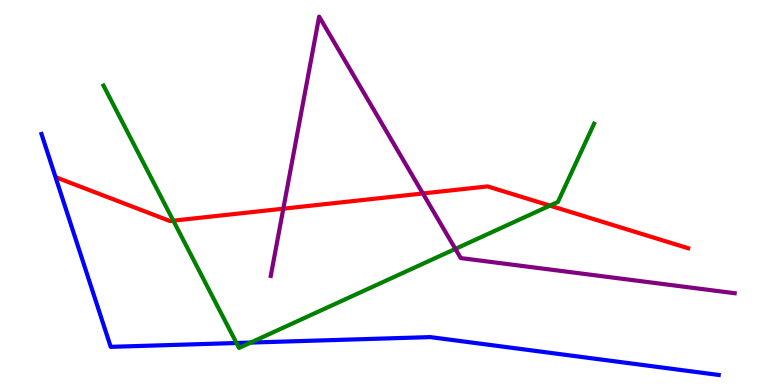[{'lines': ['blue', 'red'], 'intersections': []}, {'lines': ['green', 'red'], 'intersections': [{'x': 2.24, 'y': 4.27}, {'x': 7.1, 'y': 4.66}]}, {'lines': ['purple', 'red'], 'intersections': [{'x': 3.66, 'y': 4.58}, {'x': 5.46, 'y': 4.97}]}, {'lines': ['blue', 'green'], 'intersections': [{'x': 3.05, 'y': 1.09}, {'x': 3.23, 'y': 1.1}]}, {'lines': ['blue', 'purple'], 'intersections': []}, {'lines': ['green', 'purple'], 'intersections': [{'x': 5.88, 'y': 3.54}]}]